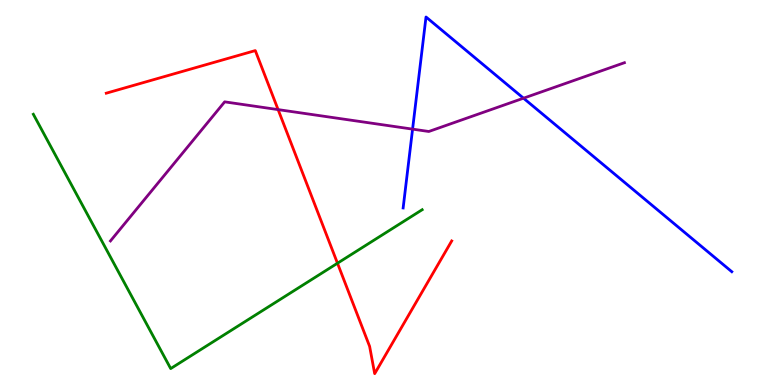[{'lines': ['blue', 'red'], 'intersections': []}, {'lines': ['green', 'red'], 'intersections': [{'x': 4.35, 'y': 3.16}]}, {'lines': ['purple', 'red'], 'intersections': [{'x': 3.59, 'y': 7.15}]}, {'lines': ['blue', 'green'], 'intersections': []}, {'lines': ['blue', 'purple'], 'intersections': [{'x': 5.32, 'y': 6.65}, {'x': 6.75, 'y': 7.45}]}, {'lines': ['green', 'purple'], 'intersections': []}]